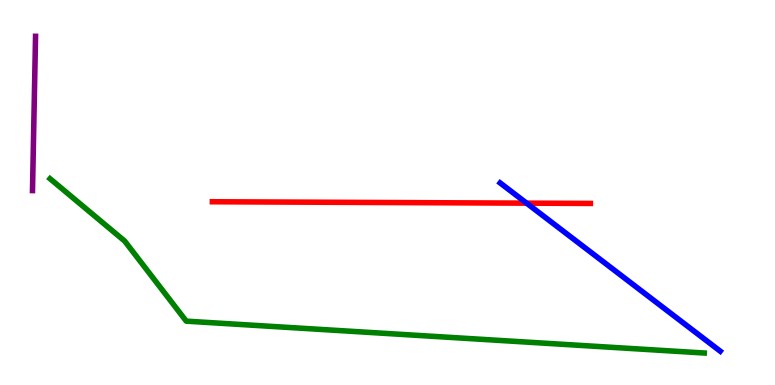[{'lines': ['blue', 'red'], 'intersections': [{'x': 6.79, 'y': 4.72}]}, {'lines': ['green', 'red'], 'intersections': []}, {'lines': ['purple', 'red'], 'intersections': []}, {'lines': ['blue', 'green'], 'intersections': []}, {'lines': ['blue', 'purple'], 'intersections': []}, {'lines': ['green', 'purple'], 'intersections': []}]